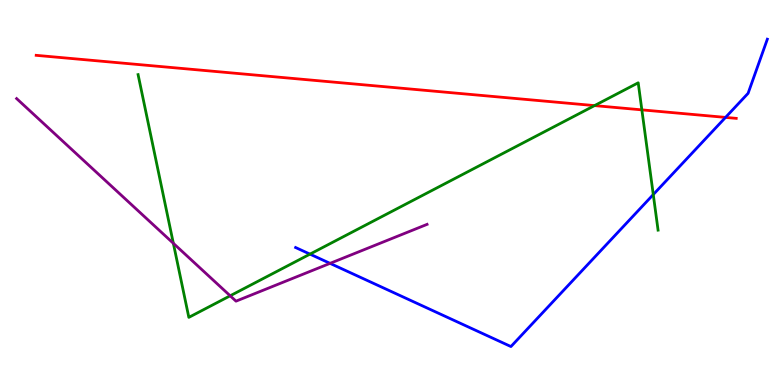[{'lines': ['blue', 'red'], 'intersections': [{'x': 9.36, 'y': 6.95}]}, {'lines': ['green', 'red'], 'intersections': [{'x': 7.67, 'y': 7.26}, {'x': 8.28, 'y': 7.15}]}, {'lines': ['purple', 'red'], 'intersections': []}, {'lines': ['blue', 'green'], 'intersections': [{'x': 4.0, 'y': 3.4}, {'x': 8.43, 'y': 4.95}]}, {'lines': ['blue', 'purple'], 'intersections': [{'x': 4.26, 'y': 3.16}]}, {'lines': ['green', 'purple'], 'intersections': [{'x': 2.24, 'y': 3.68}, {'x': 2.97, 'y': 2.32}]}]